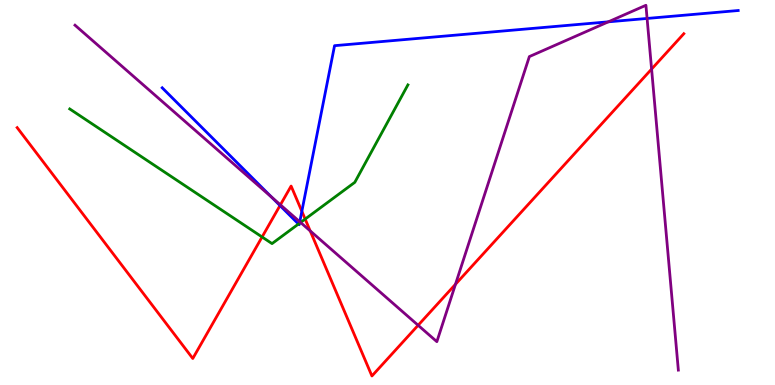[{'lines': ['blue', 'red'], 'intersections': [{'x': 3.61, 'y': 4.66}, {'x': 3.89, 'y': 4.51}]}, {'lines': ['green', 'red'], 'intersections': [{'x': 3.38, 'y': 3.84}, {'x': 3.94, 'y': 4.31}]}, {'lines': ['purple', 'red'], 'intersections': [{'x': 3.62, 'y': 4.68}, {'x': 4.0, 'y': 4.0}, {'x': 5.4, 'y': 1.55}, {'x': 5.88, 'y': 2.62}, {'x': 8.41, 'y': 8.21}]}, {'lines': ['blue', 'green'], 'intersections': [{'x': 3.85, 'y': 4.18}, {'x': 3.86, 'y': 4.2}]}, {'lines': ['blue', 'purple'], 'intersections': [{'x': 3.5, 'y': 4.88}, {'x': 3.87, 'y': 4.24}, {'x': 7.85, 'y': 9.43}, {'x': 8.35, 'y': 9.52}]}, {'lines': ['green', 'purple'], 'intersections': [{'x': 3.88, 'y': 4.22}]}]